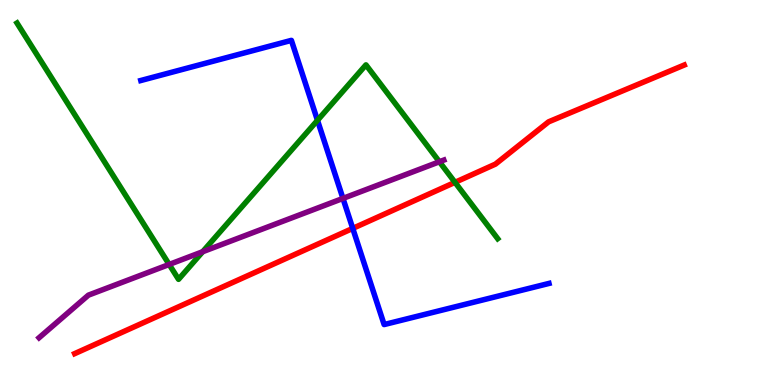[{'lines': ['blue', 'red'], 'intersections': [{'x': 4.55, 'y': 4.07}]}, {'lines': ['green', 'red'], 'intersections': [{'x': 5.87, 'y': 5.26}]}, {'lines': ['purple', 'red'], 'intersections': []}, {'lines': ['blue', 'green'], 'intersections': [{'x': 4.1, 'y': 6.87}]}, {'lines': ['blue', 'purple'], 'intersections': [{'x': 4.43, 'y': 4.85}]}, {'lines': ['green', 'purple'], 'intersections': [{'x': 2.18, 'y': 3.13}, {'x': 2.62, 'y': 3.46}, {'x': 5.67, 'y': 5.8}]}]